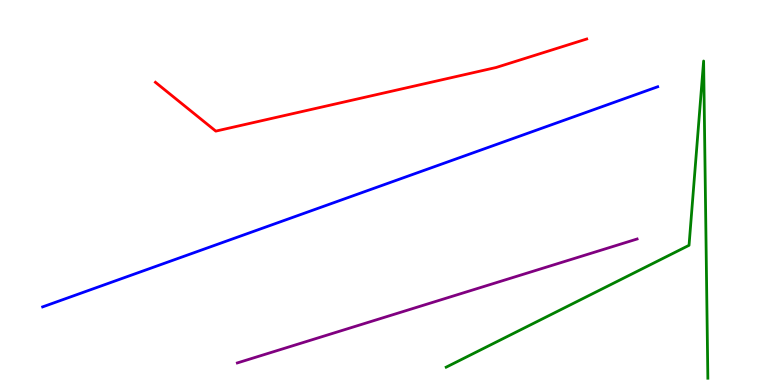[{'lines': ['blue', 'red'], 'intersections': []}, {'lines': ['green', 'red'], 'intersections': []}, {'lines': ['purple', 'red'], 'intersections': []}, {'lines': ['blue', 'green'], 'intersections': []}, {'lines': ['blue', 'purple'], 'intersections': []}, {'lines': ['green', 'purple'], 'intersections': []}]